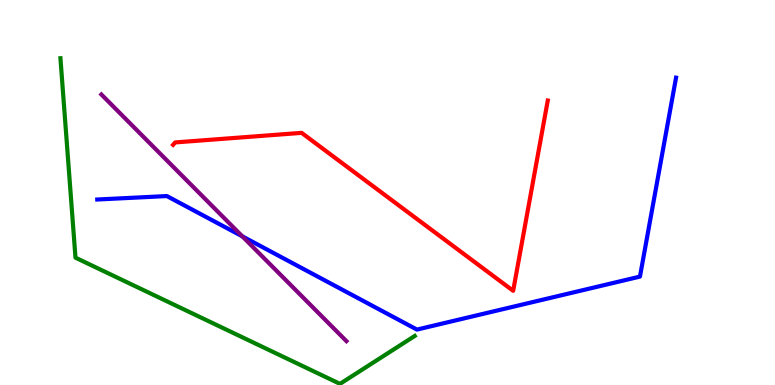[{'lines': ['blue', 'red'], 'intersections': []}, {'lines': ['green', 'red'], 'intersections': []}, {'lines': ['purple', 'red'], 'intersections': []}, {'lines': ['blue', 'green'], 'intersections': []}, {'lines': ['blue', 'purple'], 'intersections': [{'x': 3.13, 'y': 3.86}]}, {'lines': ['green', 'purple'], 'intersections': []}]